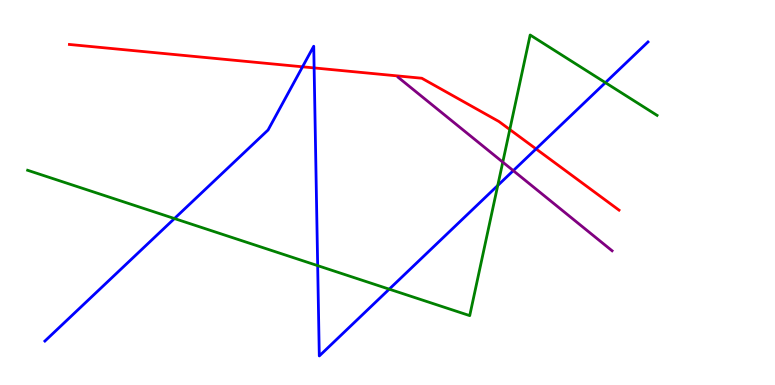[{'lines': ['blue', 'red'], 'intersections': [{'x': 3.9, 'y': 8.26}, {'x': 4.05, 'y': 8.24}, {'x': 6.92, 'y': 6.13}]}, {'lines': ['green', 'red'], 'intersections': [{'x': 6.58, 'y': 6.64}]}, {'lines': ['purple', 'red'], 'intersections': []}, {'lines': ['blue', 'green'], 'intersections': [{'x': 2.25, 'y': 4.32}, {'x': 4.1, 'y': 3.1}, {'x': 5.02, 'y': 2.49}, {'x': 6.42, 'y': 5.18}, {'x': 7.81, 'y': 7.85}]}, {'lines': ['blue', 'purple'], 'intersections': [{'x': 6.62, 'y': 5.57}]}, {'lines': ['green', 'purple'], 'intersections': [{'x': 6.49, 'y': 5.79}]}]